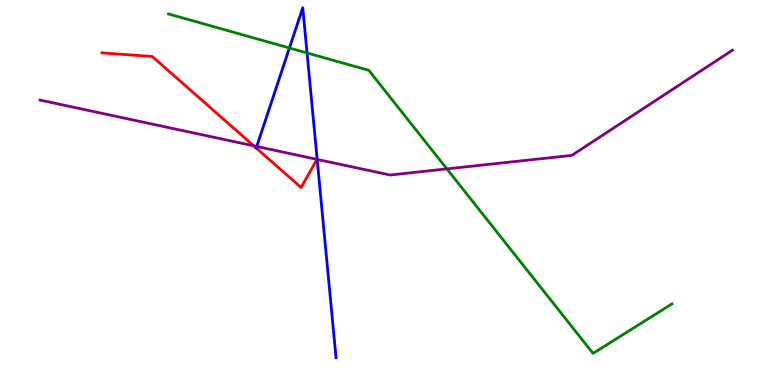[{'lines': ['blue', 'red'], 'intersections': [{'x': 3.31, 'y': 6.16}]}, {'lines': ['green', 'red'], 'intersections': []}, {'lines': ['purple', 'red'], 'intersections': [{'x': 3.27, 'y': 6.21}]}, {'lines': ['blue', 'green'], 'intersections': [{'x': 3.73, 'y': 8.75}, {'x': 3.96, 'y': 8.62}]}, {'lines': ['blue', 'purple'], 'intersections': [{'x': 3.31, 'y': 6.2}, {'x': 4.09, 'y': 5.86}]}, {'lines': ['green', 'purple'], 'intersections': [{'x': 5.77, 'y': 5.61}]}]